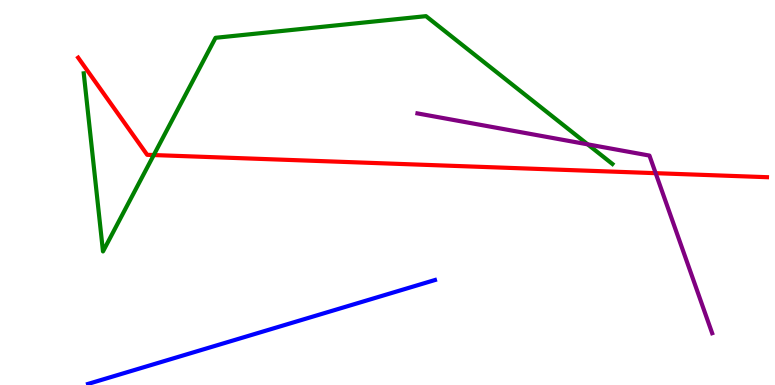[{'lines': ['blue', 'red'], 'intersections': []}, {'lines': ['green', 'red'], 'intersections': [{'x': 1.98, 'y': 5.97}]}, {'lines': ['purple', 'red'], 'intersections': [{'x': 8.46, 'y': 5.5}]}, {'lines': ['blue', 'green'], 'intersections': []}, {'lines': ['blue', 'purple'], 'intersections': []}, {'lines': ['green', 'purple'], 'intersections': [{'x': 7.58, 'y': 6.25}]}]